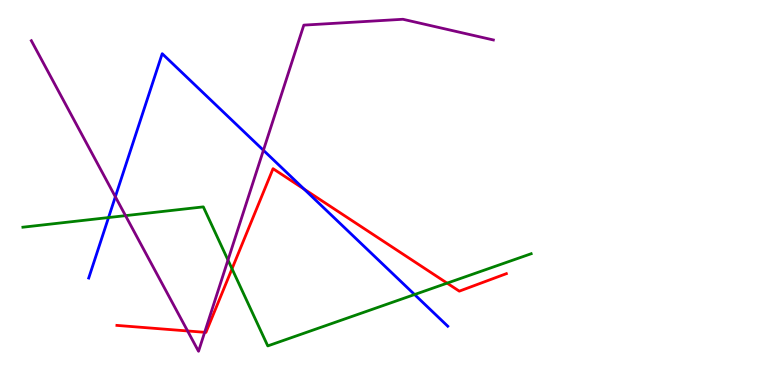[{'lines': ['blue', 'red'], 'intersections': [{'x': 3.92, 'y': 5.09}]}, {'lines': ['green', 'red'], 'intersections': [{'x': 2.99, 'y': 3.02}, {'x': 5.77, 'y': 2.65}]}, {'lines': ['purple', 'red'], 'intersections': [{'x': 2.42, 'y': 1.4}, {'x': 2.64, 'y': 1.37}]}, {'lines': ['blue', 'green'], 'intersections': [{'x': 1.4, 'y': 4.35}, {'x': 5.35, 'y': 2.35}]}, {'lines': ['blue', 'purple'], 'intersections': [{'x': 1.49, 'y': 4.89}, {'x': 3.4, 'y': 6.1}]}, {'lines': ['green', 'purple'], 'intersections': [{'x': 1.62, 'y': 4.4}, {'x': 2.94, 'y': 3.24}]}]